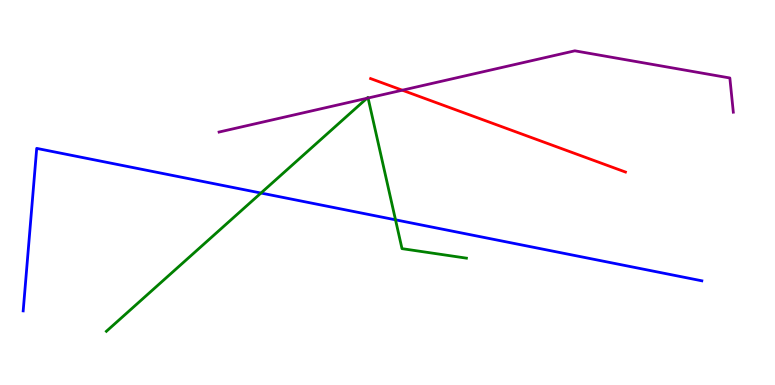[{'lines': ['blue', 'red'], 'intersections': []}, {'lines': ['green', 'red'], 'intersections': []}, {'lines': ['purple', 'red'], 'intersections': [{'x': 5.19, 'y': 7.66}]}, {'lines': ['blue', 'green'], 'intersections': [{'x': 3.37, 'y': 4.99}, {'x': 5.1, 'y': 4.29}]}, {'lines': ['blue', 'purple'], 'intersections': []}, {'lines': ['green', 'purple'], 'intersections': [{'x': 4.73, 'y': 7.45}, {'x': 4.75, 'y': 7.45}]}]